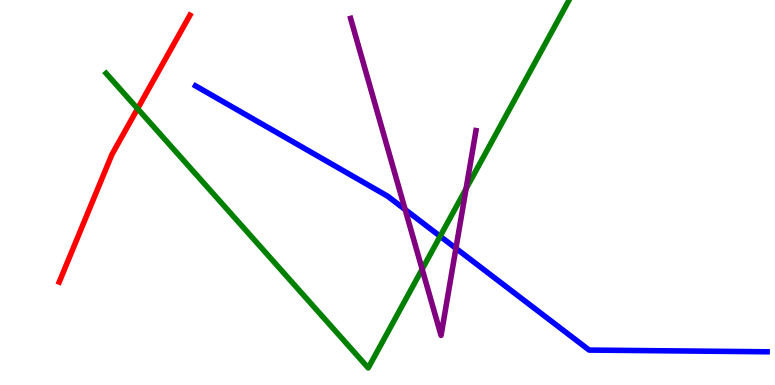[{'lines': ['blue', 'red'], 'intersections': []}, {'lines': ['green', 'red'], 'intersections': [{'x': 1.78, 'y': 7.18}]}, {'lines': ['purple', 'red'], 'intersections': []}, {'lines': ['blue', 'green'], 'intersections': [{'x': 5.68, 'y': 3.86}]}, {'lines': ['blue', 'purple'], 'intersections': [{'x': 5.23, 'y': 4.56}, {'x': 5.88, 'y': 3.55}]}, {'lines': ['green', 'purple'], 'intersections': [{'x': 5.45, 'y': 3.01}, {'x': 6.01, 'y': 5.1}]}]